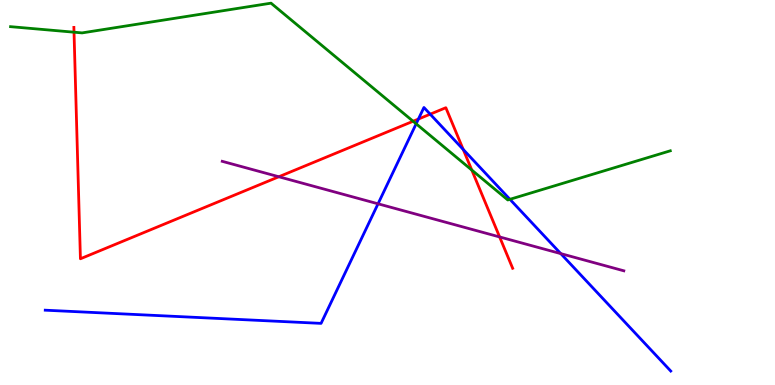[{'lines': ['blue', 'red'], 'intersections': [{'x': 5.4, 'y': 6.91}, {'x': 5.55, 'y': 7.03}, {'x': 5.98, 'y': 6.12}]}, {'lines': ['green', 'red'], 'intersections': [{'x': 0.955, 'y': 9.16}, {'x': 5.33, 'y': 6.85}, {'x': 6.09, 'y': 5.58}]}, {'lines': ['purple', 'red'], 'intersections': [{'x': 3.6, 'y': 5.41}, {'x': 6.45, 'y': 3.85}]}, {'lines': ['blue', 'green'], 'intersections': [{'x': 5.37, 'y': 6.78}, {'x': 6.58, 'y': 4.82}]}, {'lines': ['blue', 'purple'], 'intersections': [{'x': 4.88, 'y': 4.71}, {'x': 7.24, 'y': 3.41}]}, {'lines': ['green', 'purple'], 'intersections': []}]